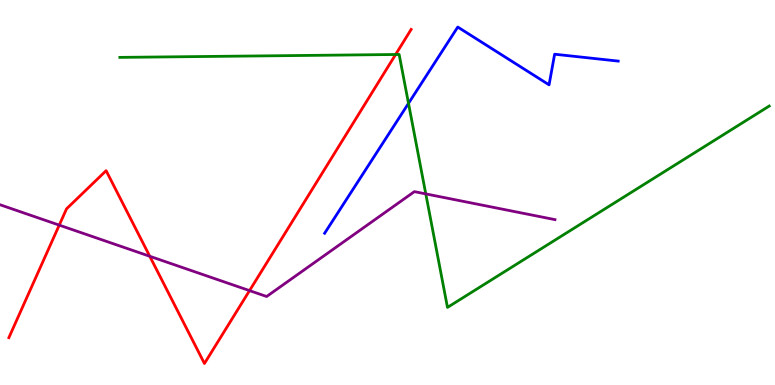[{'lines': ['blue', 'red'], 'intersections': []}, {'lines': ['green', 'red'], 'intersections': [{'x': 5.1, 'y': 8.58}]}, {'lines': ['purple', 'red'], 'intersections': [{'x': 0.764, 'y': 4.15}, {'x': 1.93, 'y': 3.34}, {'x': 3.22, 'y': 2.45}]}, {'lines': ['blue', 'green'], 'intersections': [{'x': 5.27, 'y': 7.32}]}, {'lines': ['blue', 'purple'], 'intersections': []}, {'lines': ['green', 'purple'], 'intersections': [{'x': 5.49, 'y': 4.96}]}]